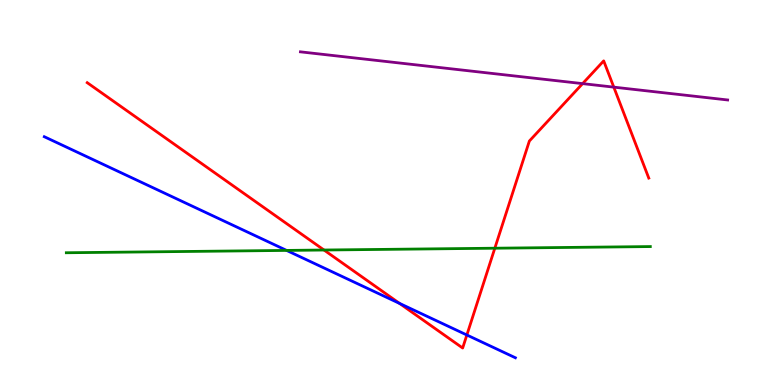[{'lines': ['blue', 'red'], 'intersections': [{'x': 5.16, 'y': 2.12}, {'x': 6.02, 'y': 1.3}]}, {'lines': ['green', 'red'], 'intersections': [{'x': 4.18, 'y': 3.51}, {'x': 6.38, 'y': 3.55}]}, {'lines': ['purple', 'red'], 'intersections': [{'x': 7.52, 'y': 7.83}, {'x': 7.92, 'y': 7.74}]}, {'lines': ['blue', 'green'], 'intersections': [{'x': 3.7, 'y': 3.5}]}, {'lines': ['blue', 'purple'], 'intersections': []}, {'lines': ['green', 'purple'], 'intersections': []}]